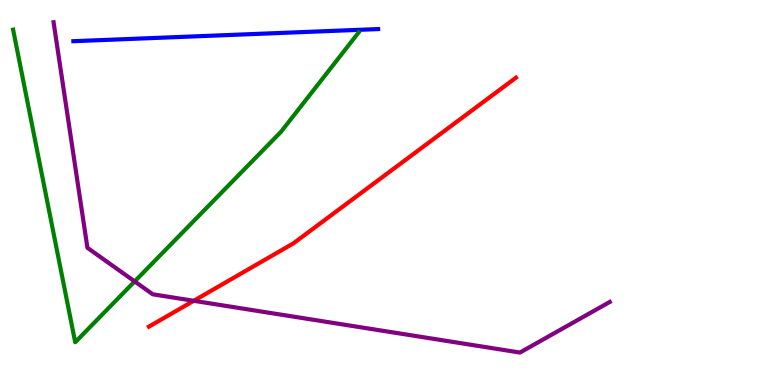[{'lines': ['blue', 'red'], 'intersections': []}, {'lines': ['green', 'red'], 'intersections': []}, {'lines': ['purple', 'red'], 'intersections': [{'x': 2.5, 'y': 2.19}]}, {'lines': ['blue', 'green'], 'intersections': []}, {'lines': ['blue', 'purple'], 'intersections': []}, {'lines': ['green', 'purple'], 'intersections': [{'x': 1.74, 'y': 2.69}]}]